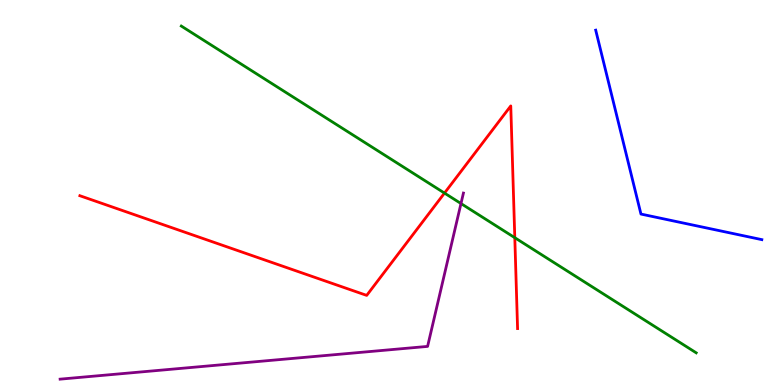[{'lines': ['blue', 'red'], 'intersections': []}, {'lines': ['green', 'red'], 'intersections': [{'x': 5.74, 'y': 4.98}, {'x': 6.64, 'y': 3.83}]}, {'lines': ['purple', 'red'], 'intersections': []}, {'lines': ['blue', 'green'], 'intersections': []}, {'lines': ['blue', 'purple'], 'intersections': []}, {'lines': ['green', 'purple'], 'intersections': [{'x': 5.95, 'y': 4.71}]}]